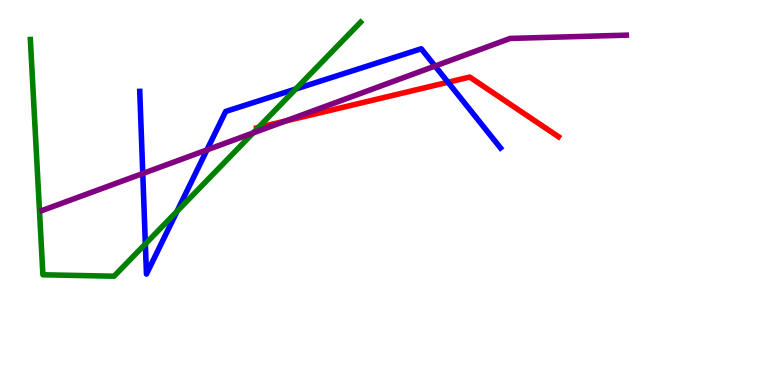[{'lines': ['blue', 'red'], 'intersections': [{'x': 5.78, 'y': 7.86}]}, {'lines': ['green', 'red'], 'intersections': [{'x': 3.33, 'y': 6.69}]}, {'lines': ['purple', 'red'], 'intersections': [{'x': 3.69, 'y': 6.86}]}, {'lines': ['blue', 'green'], 'intersections': [{'x': 1.88, 'y': 3.66}, {'x': 2.28, 'y': 4.51}, {'x': 3.82, 'y': 7.69}]}, {'lines': ['blue', 'purple'], 'intersections': [{'x': 1.84, 'y': 5.49}, {'x': 2.67, 'y': 6.11}, {'x': 5.61, 'y': 8.28}]}, {'lines': ['green', 'purple'], 'intersections': [{'x': 3.27, 'y': 6.55}]}]